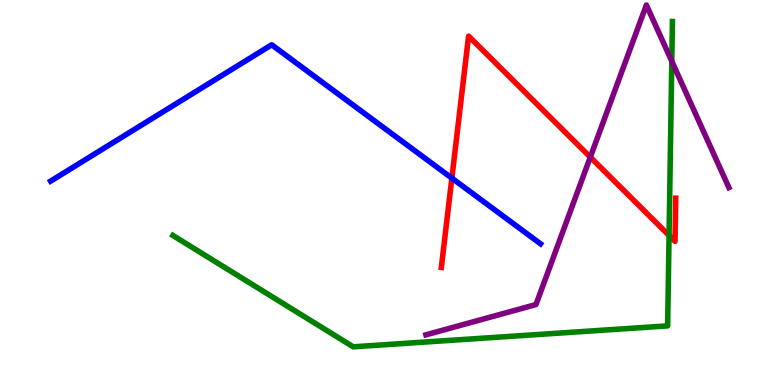[{'lines': ['blue', 'red'], 'intersections': [{'x': 5.83, 'y': 5.37}]}, {'lines': ['green', 'red'], 'intersections': [{'x': 8.63, 'y': 3.88}]}, {'lines': ['purple', 'red'], 'intersections': [{'x': 7.62, 'y': 5.92}]}, {'lines': ['blue', 'green'], 'intersections': []}, {'lines': ['blue', 'purple'], 'intersections': []}, {'lines': ['green', 'purple'], 'intersections': [{'x': 8.67, 'y': 8.41}]}]